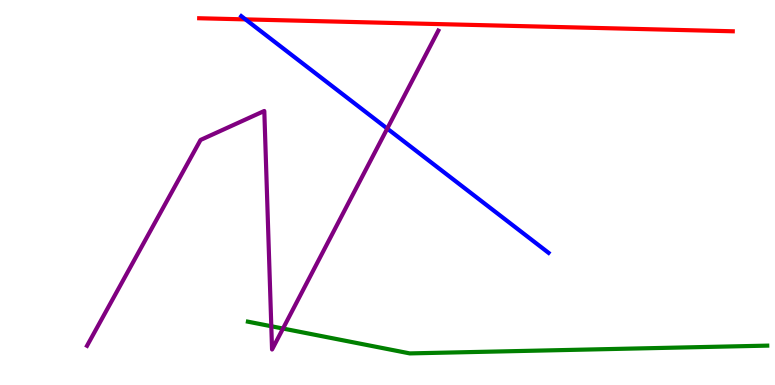[{'lines': ['blue', 'red'], 'intersections': [{'x': 3.17, 'y': 9.5}]}, {'lines': ['green', 'red'], 'intersections': []}, {'lines': ['purple', 'red'], 'intersections': []}, {'lines': ['blue', 'green'], 'intersections': []}, {'lines': ['blue', 'purple'], 'intersections': [{'x': 5.0, 'y': 6.66}]}, {'lines': ['green', 'purple'], 'intersections': [{'x': 3.5, 'y': 1.53}, {'x': 3.65, 'y': 1.47}]}]